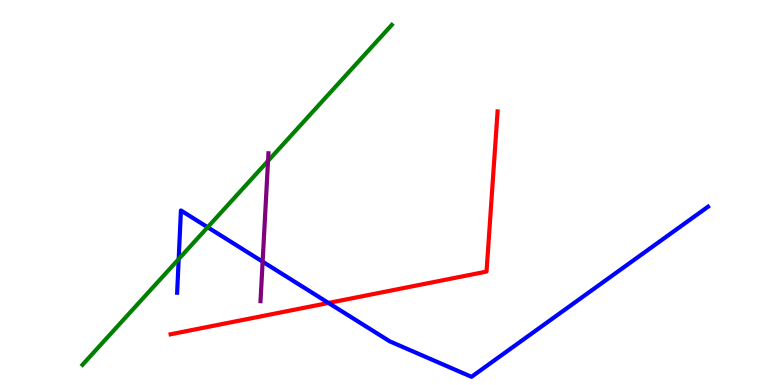[{'lines': ['blue', 'red'], 'intersections': [{'x': 4.24, 'y': 2.13}]}, {'lines': ['green', 'red'], 'intersections': []}, {'lines': ['purple', 'red'], 'intersections': []}, {'lines': ['blue', 'green'], 'intersections': [{'x': 2.31, 'y': 3.27}, {'x': 2.68, 'y': 4.1}]}, {'lines': ['blue', 'purple'], 'intersections': [{'x': 3.39, 'y': 3.2}]}, {'lines': ['green', 'purple'], 'intersections': [{'x': 3.46, 'y': 5.82}]}]